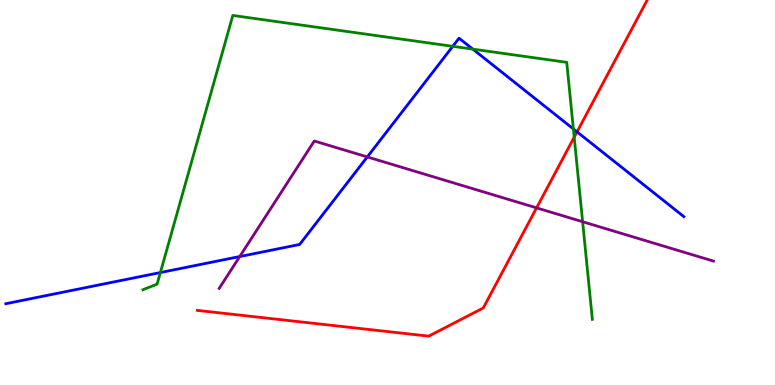[{'lines': ['blue', 'red'], 'intersections': [{'x': 7.45, 'y': 6.58}]}, {'lines': ['green', 'red'], 'intersections': [{'x': 7.41, 'y': 6.44}]}, {'lines': ['purple', 'red'], 'intersections': [{'x': 6.92, 'y': 4.6}]}, {'lines': ['blue', 'green'], 'intersections': [{'x': 2.07, 'y': 2.92}, {'x': 5.84, 'y': 8.8}, {'x': 6.1, 'y': 8.72}, {'x': 7.4, 'y': 6.65}]}, {'lines': ['blue', 'purple'], 'intersections': [{'x': 3.09, 'y': 3.34}, {'x': 4.74, 'y': 5.92}]}, {'lines': ['green', 'purple'], 'intersections': [{'x': 7.52, 'y': 4.24}]}]